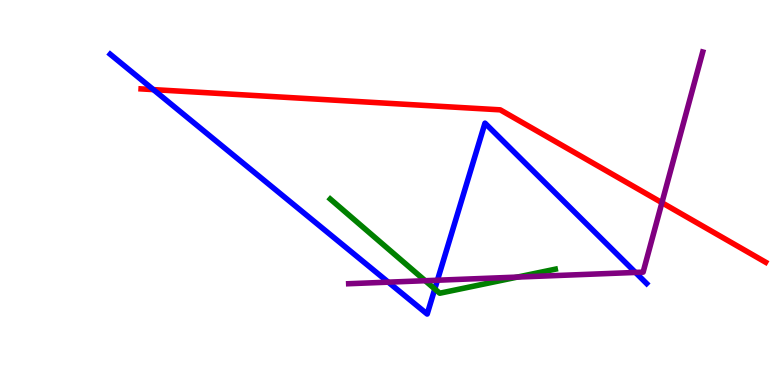[{'lines': ['blue', 'red'], 'intersections': [{'x': 1.98, 'y': 7.67}]}, {'lines': ['green', 'red'], 'intersections': []}, {'lines': ['purple', 'red'], 'intersections': [{'x': 8.54, 'y': 4.74}]}, {'lines': ['blue', 'green'], 'intersections': [{'x': 5.61, 'y': 2.49}]}, {'lines': ['blue', 'purple'], 'intersections': [{'x': 5.01, 'y': 2.67}, {'x': 5.64, 'y': 2.72}, {'x': 8.2, 'y': 2.92}]}, {'lines': ['green', 'purple'], 'intersections': [{'x': 5.49, 'y': 2.71}, {'x': 6.68, 'y': 2.8}]}]